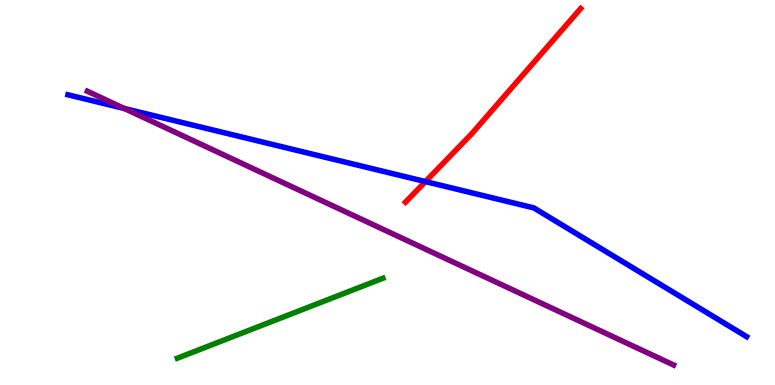[{'lines': ['blue', 'red'], 'intersections': [{'x': 5.49, 'y': 5.28}]}, {'lines': ['green', 'red'], 'intersections': []}, {'lines': ['purple', 'red'], 'intersections': []}, {'lines': ['blue', 'green'], 'intersections': []}, {'lines': ['blue', 'purple'], 'intersections': [{'x': 1.6, 'y': 7.18}]}, {'lines': ['green', 'purple'], 'intersections': []}]